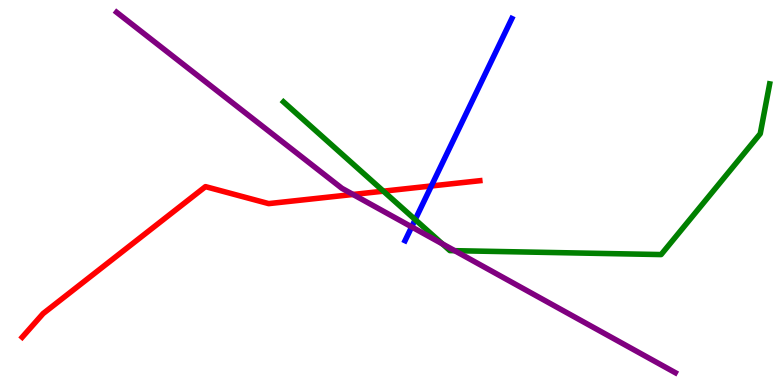[{'lines': ['blue', 'red'], 'intersections': [{'x': 5.57, 'y': 5.17}]}, {'lines': ['green', 'red'], 'intersections': [{'x': 4.95, 'y': 5.03}]}, {'lines': ['purple', 'red'], 'intersections': [{'x': 4.56, 'y': 4.95}]}, {'lines': ['blue', 'green'], 'intersections': [{'x': 5.36, 'y': 4.3}]}, {'lines': ['blue', 'purple'], 'intersections': [{'x': 5.31, 'y': 4.11}]}, {'lines': ['green', 'purple'], 'intersections': [{'x': 5.71, 'y': 3.67}, {'x': 5.87, 'y': 3.49}]}]